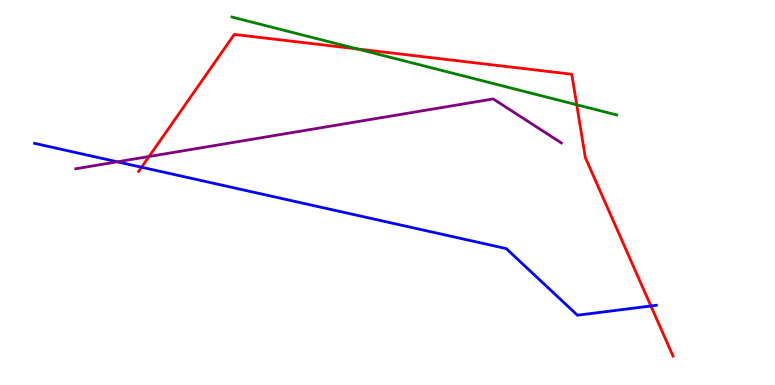[{'lines': ['blue', 'red'], 'intersections': [{'x': 1.83, 'y': 5.66}, {'x': 8.4, 'y': 2.05}]}, {'lines': ['green', 'red'], 'intersections': [{'x': 4.61, 'y': 8.73}, {'x': 7.44, 'y': 7.28}]}, {'lines': ['purple', 'red'], 'intersections': [{'x': 1.92, 'y': 5.93}]}, {'lines': ['blue', 'green'], 'intersections': []}, {'lines': ['blue', 'purple'], 'intersections': [{'x': 1.51, 'y': 5.8}]}, {'lines': ['green', 'purple'], 'intersections': []}]